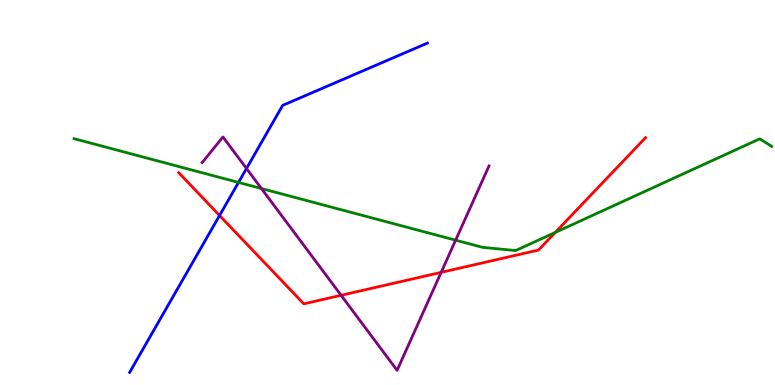[{'lines': ['blue', 'red'], 'intersections': [{'x': 2.83, 'y': 4.4}]}, {'lines': ['green', 'red'], 'intersections': [{'x': 7.17, 'y': 3.96}]}, {'lines': ['purple', 'red'], 'intersections': [{'x': 4.4, 'y': 2.33}, {'x': 5.69, 'y': 2.93}]}, {'lines': ['blue', 'green'], 'intersections': [{'x': 3.08, 'y': 5.26}]}, {'lines': ['blue', 'purple'], 'intersections': [{'x': 3.18, 'y': 5.62}]}, {'lines': ['green', 'purple'], 'intersections': [{'x': 3.37, 'y': 5.1}, {'x': 5.88, 'y': 3.76}]}]